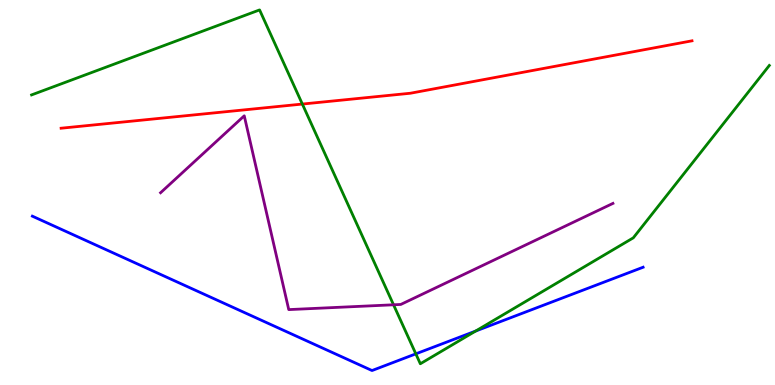[{'lines': ['blue', 'red'], 'intersections': []}, {'lines': ['green', 'red'], 'intersections': [{'x': 3.9, 'y': 7.3}]}, {'lines': ['purple', 'red'], 'intersections': []}, {'lines': ['blue', 'green'], 'intersections': [{'x': 5.37, 'y': 0.809}, {'x': 6.14, 'y': 1.4}]}, {'lines': ['blue', 'purple'], 'intersections': []}, {'lines': ['green', 'purple'], 'intersections': [{'x': 5.08, 'y': 2.08}]}]